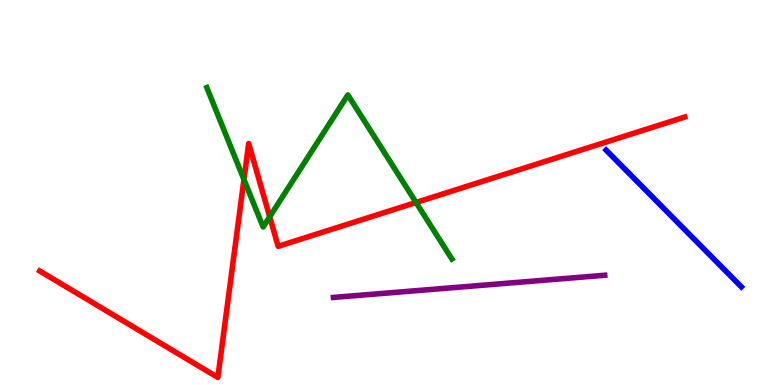[{'lines': ['blue', 'red'], 'intersections': []}, {'lines': ['green', 'red'], 'intersections': [{'x': 3.15, 'y': 5.34}, {'x': 3.48, 'y': 4.37}, {'x': 5.37, 'y': 4.74}]}, {'lines': ['purple', 'red'], 'intersections': []}, {'lines': ['blue', 'green'], 'intersections': []}, {'lines': ['blue', 'purple'], 'intersections': []}, {'lines': ['green', 'purple'], 'intersections': []}]